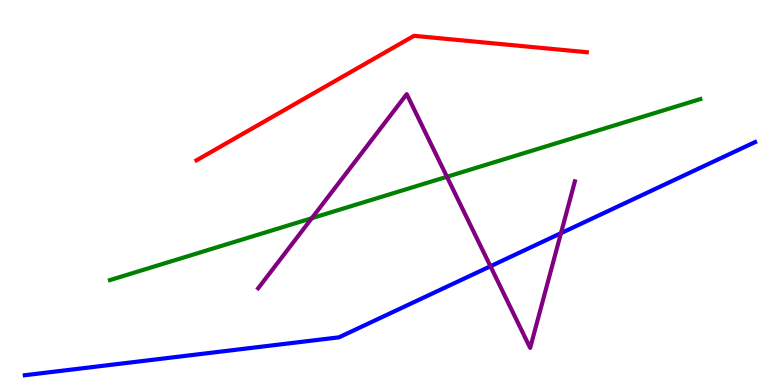[{'lines': ['blue', 'red'], 'intersections': []}, {'lines': ['green', 'red'], 'intersections': []}, {'lines': ['purple', 'red'], 'intersections': []}, {'lines': ['blue', 'green'], 'intersections': []}, {'lines': ['blue', 'purple'], 'intersections': [{'x': 6.33, 'y': 3.08}, {'x': 7.24, 'y': 3.94}]}, {'lines': ['green', 'purple'], 'intersections': [{'x': 4.02, 'y': 4.33}, {'x': 5.77, 'y': 5.41}]}]